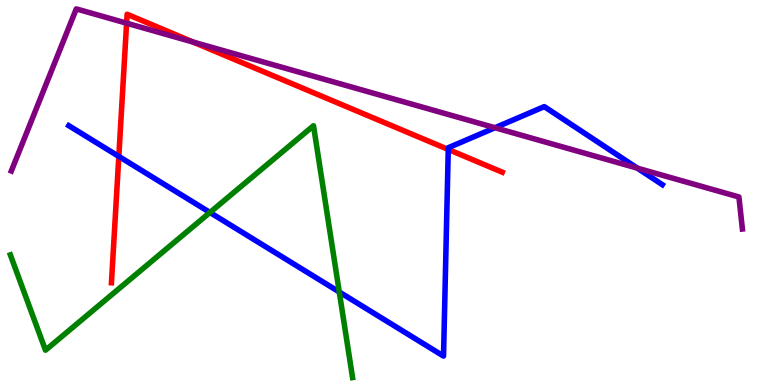[{'lines': ['blue', 'red'], 'intersections': [{'x': 1.53, 'y': 5.94}, {'x': 5.78, 'y': 6.12}]}, {'lines': ['green', 'red'], 'intersections': []}, {'lines': ['purple', 'red'], 'intersections': [{'x': 1.63, 'y': 9.4}, {'x': 2.49, 'y': 8.91}]}, {'lines': ['blue', 'green'], 'intersections': [{'x': 2.71, 'y': 4.48}, {'x': 4.38, 'y': 2.42}]}, {'lines': ['blue', 'purple'], 'intersections': [{'x': 6.39, 'y': 6.68}, {'x': 8.22, 'y': 5.63}]}, {'lines': ['green', 'purple'], 'intersections': []}]